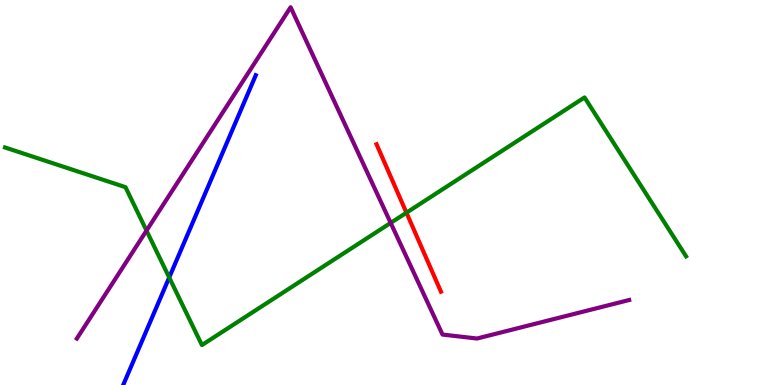[{'lines': ['blue', 'red'], 'intersections': []}, {'lines': ['green', 'red'], 'intersections': [{'x': 5.24, 'y': 4.48}]}, {'lines': ['purple', 'red'], 'intersections': []}, {'lines': ['blue', 'green'], 'intersections': [{'x': 2.18, 'y': 2.79}]}, {'lines': ['blue', 'purple'], 'intersections': []}, {'lines': ['green', 'purple'], 'intersections': [{'x': 1.89, 'y': 4.01}, {'x': 5.04, 'y': 4.21}]}]